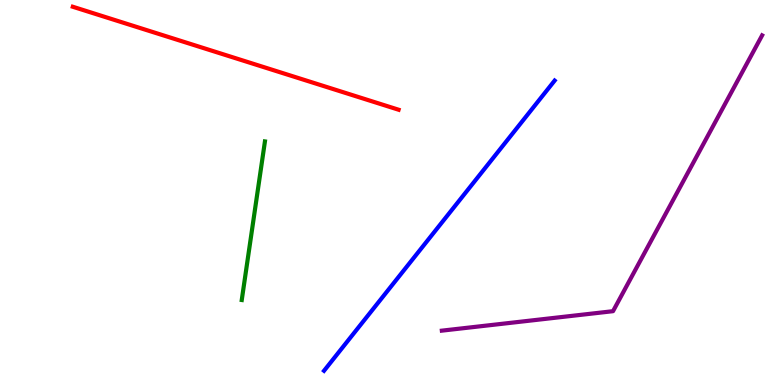[{'lines': ['blue', 'red'], 'intersections': []}, {'lines': ['green', 'red'], 'intersections': []}, {'lines': ['purple', 'red'], 'intersections': []}, {'lines': ['blue', 'green'], 'intersections': []}, {'lines': ['blue', 'purple'], 'intersections': []}, {'lines': ['green', 'purple'], 'intersections': []}]